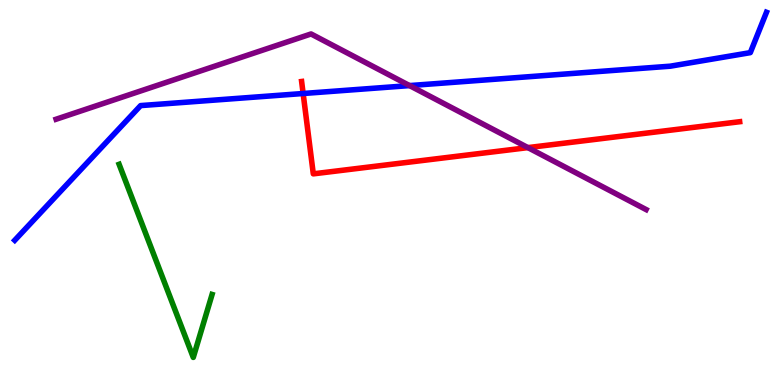[{'lines': ['blue', 'red'], 'intersections': [{'x': 3.91, 'y': 7.57}]}, {'lines': ['green', 'red'], 'intersections': []}, {'lines': ['purple', 'red'], 'intersections': [{'x': 6.81, 'y': 6.17}]}, {'lines': ['blue', 'green'], 'intersections': []}, {'lines': ['blue', 'purple'], 'intersections': [{'x': 5.28, 'y': 7.78}]}, {'lines': ['green', 'purple'], 'intersections': []}]